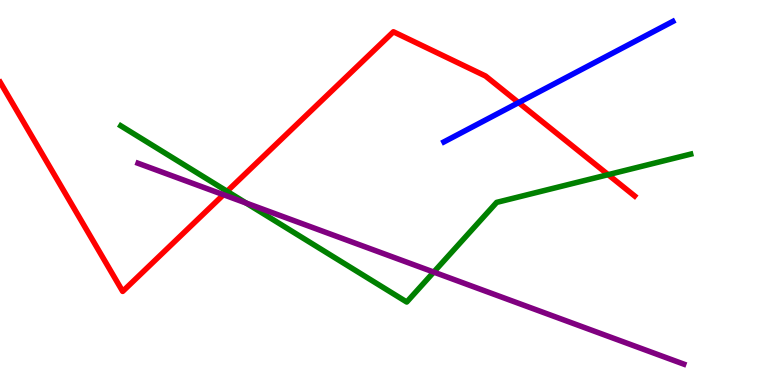[{'lines': ['blue', 'red'], 'intersections': [{'x': 6.69, 'y': 7.33}]}, {'lines': ['green', 'red'], 'intersections': [{'x': 2.93, 'y': 5.03}, {'x': 7.85, 'y': 5.46}]}, {'lines': ['purple', 'red'], 'intersections': [{'x': 2.88, 'y': 4.94}]}, {'lines': ['blue', 'green'], 'intersections': []}, {'lines': ['blue', 'purple'], 'intersections': []}, {'lines': ['green', 'purple'], 'intersections': [{'x': 3.18, 'y': 4.73}, {'x': 5.6, 'y': 2.93}]}]